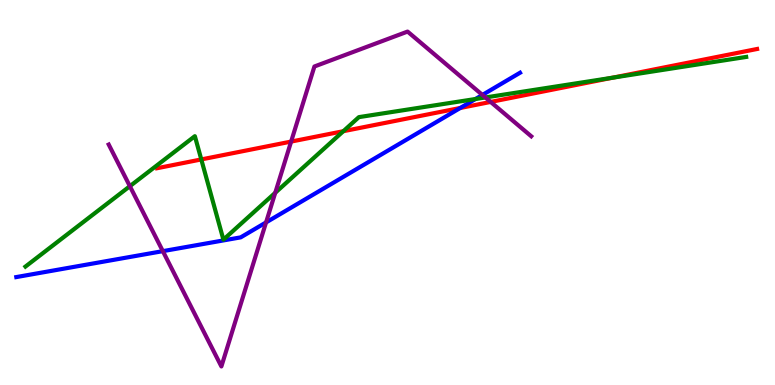[{'lines': ['blue', 'red'], 'intersections': [{'x': 5.94, 'y': 7.2}]}, {'lines': ['green', 'red'], 'intersections': [{'x': 2.6, 'y': 5.86}, {'x': 4.43, 'y': 6.59}, {'x': 7.9, 'y': 7.98}]}, {'lines': ['purple', 'red'], 'intersections': [{'x': 3.76, 'y': 6.32}, {'x': 6.33, 'y': 7.35}]}, {'lines': ['blue', 'green'], 'intersections': [{'x': 6.14, 'y': 7.43}]}, {'lines': ['blue', 'purple'], 'intersections': [{'x': 2.1, 'y': 3.48}, {'x': 3.43, 'y': 4.22}, {'x': 6.22, 'y': 7.53}]}, {'lines': ['green', 'purple'], 'intersections': [{'x': 1.68, 'y': 5.16}, {'x': 3.55, 'y': 4.99}, {'x': 6.26, 'y': 7.47}]}]